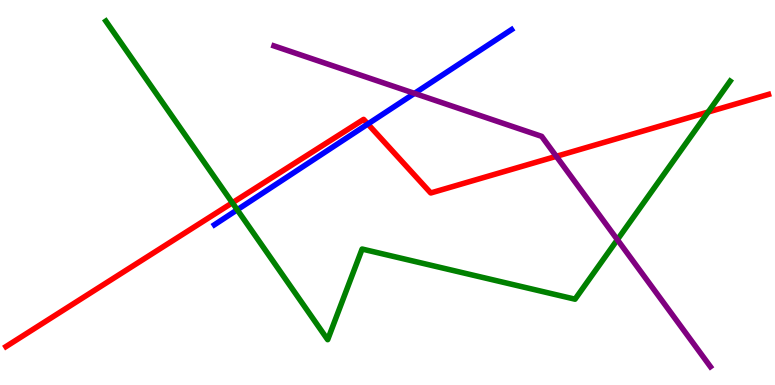[{'lines': ['blue', 'red'], 'intersections': [{'x': 4.75, 'y': 6.78}]}, {'lines': ['green', 'red'], 'intersections': [{'x': 3.0, 'y': 4.73}, {'x': 9.14, 'y': 7.09}]}, {'lines': ['purple', 'red'], 'intersections': [{'x': 7.18, 'y': 5.94}]}, {'lines': ['blue', 'green'], 'intersections': [{'x': 3.06, 'y': 4.55}]}, {'lines': ['blue', 'purple'], 'intersections': [{'x': 5.35, 'y': 7.57}]}, {'lines': ['green', 'purple'], 'intersections': [{'x': 7.97, 'y': 3.77}]}]